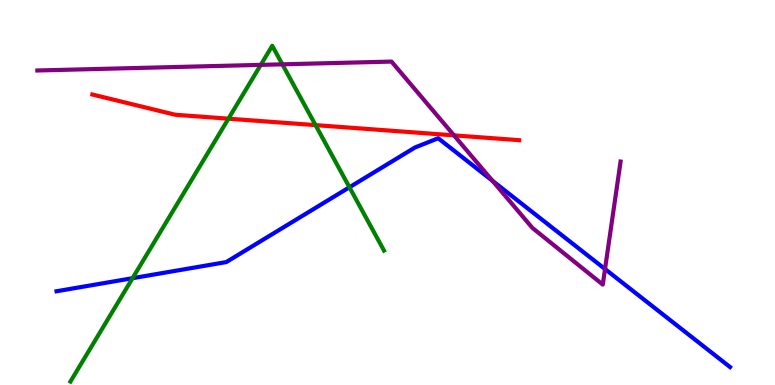[{'lines': ['blue', 'red'], 'intersections': []}, {'lines': ['green', 'red'], 'intersections': [{'x': 2.95, 'y': 6.92}, {'x': 4.07, 'y': 6.75}]}, {'lines': ['purple', 'red'], 'intersections': [{'x': 5.86, 'y': 6.48}]}, {'lines': ['blue', 'green'], 'intersections': [{'x': 1.71, 'y': 2.77}, {'x': 4.51, 'y': 5.14}]}, {'lines': ['blue', 'purple'], 'intersections': [{'x': 6.35, 'y': 5.3}, {'x': 7.81, 'y': 3.01}]}, {'lines': ['green', 'purple'], 'intersections': [{'x': 3.36, 'y': 8.31}, {'x': 3.64, 'y': 8.33}]}]